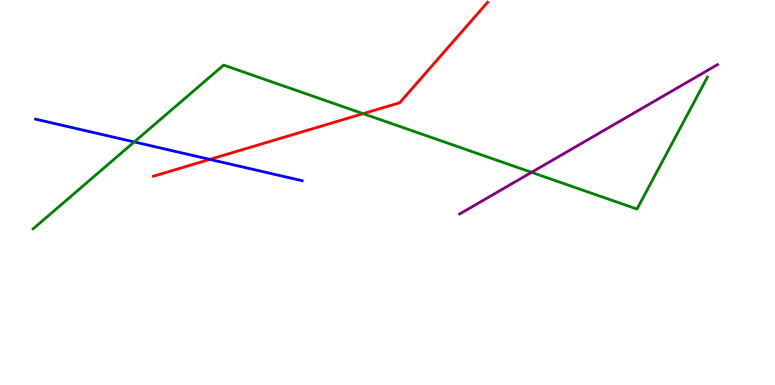[{'lines': ['blue', 'red'], 'intersections': [{'x': 2.71, 'y': 5.86}]}, {'lines': ['green', 'red'], 'intersections': [{'x': 4.68, 'y': 7.05}]}, {'lines': ['purple', 'red'], 'intersections': []}, {'lines': ['blue', 'green'], 'intersections': [{'x': 1.73, 'y': 6.31}]}, {'lines': ['blue', 'purple'], 'intersections': []}, {'lines': ['green', 'purple'], 'intersections': [{'x': 6.86, 'y': 5.52}]}]